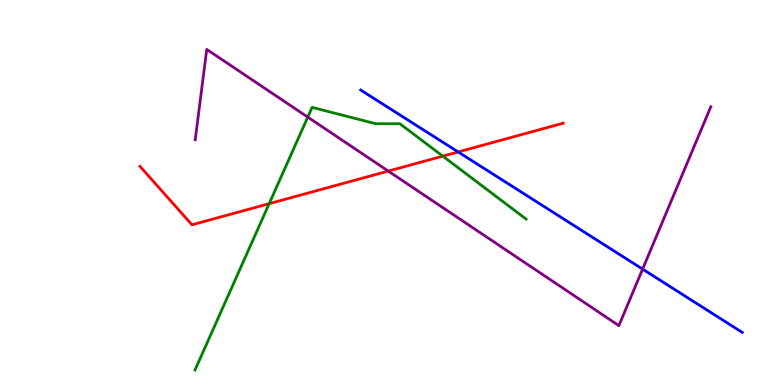[{'lines': ['blue', 'red'], 'intersections': [{'x': 5.91, 'y': 6.05}]}, {'lines': ['green', 'red'], 'intersections': [{'x': 3.47, 'y': 4.71}, {'x': 5.71, 'y': 5.94}]}, {'lines': ['purple', 'red'], 'intersections': [{'x': 5.01, 'y': 5.56}]}, {'lines': ['blue', 'green'], 'intersections': []}, {'lines': ['blue', 'purple'], 'intersections': [{'x': 8.29, 'y': 3.01}]}, {'lines': ['green', 'purple'], 'intersections': [{'x': 3.97, 'y': 6.96}]}]